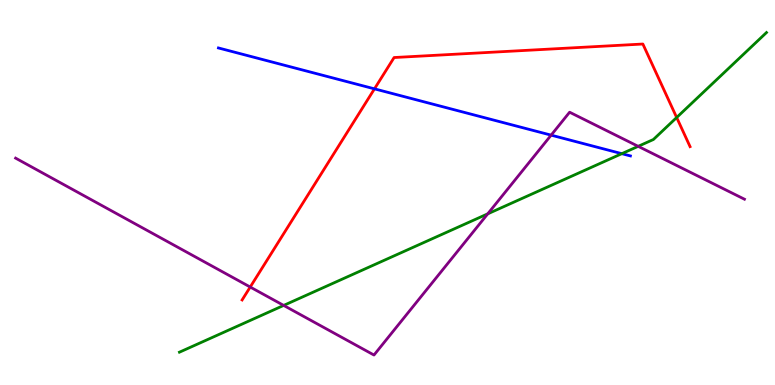[{'lines': ['blue', 'red'], 'intersections': [{'x': 4.83, 'y': 7.69}]}, {'lines': ['green', 'red'], 'intersections': [{'x': 8.73, 'y': 6.95}]}, {'lines': ['purple', 'red'], 'intersections': [{'x': 3.23, 'y': 2.54}]}, {'lines': ['blue', 'green'], 'intersections': [{'x': 8.02, 'y': 6.01}]}, {'lines': ['blue', 'purple'], 'intersections': [{'x': 7.11, 'y': 6.49}]}, {'lines': ['green', 'purple'], 'intersections': [{'x': 3.66, 'y': 2.07}, {'x': 6.29, 'y': 4.45}, {'x': 8.23, 'y': 6.2}]}]